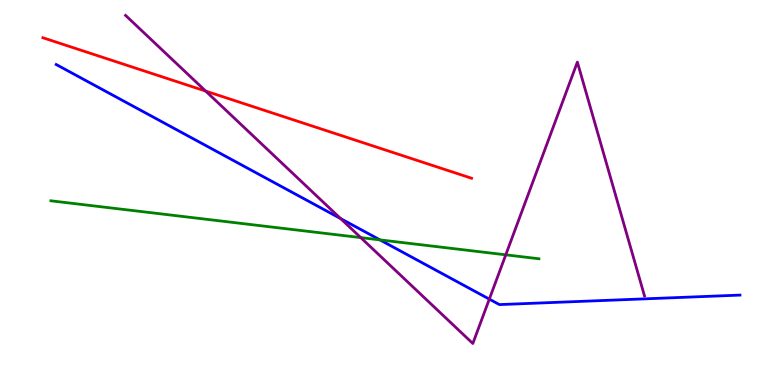[{'lines': ['blue', 'red'], 'intersections': []}, {'lines': ['green', 'red'], 'intersections': []}, {'lines': ['purple', 'red'], 'intersections': [{'x': 2.65, 'y': 7.63}]}, {'lines': ['blue', 'green'], 'intersections': [{'x': 4.9, 'y': 3.77}]}, {'lines': ['blue', 'purple'], 'intersections': [{'x': 4.4, 'y': 4.32}, {'x': 6.31, 'y': 2.23}]}, {'lines': ['green', 'purple'], 'intersections': [{'x': 4.65, 'y': 3.83}, {'x': 6.53, 'y': 3.38}]}]